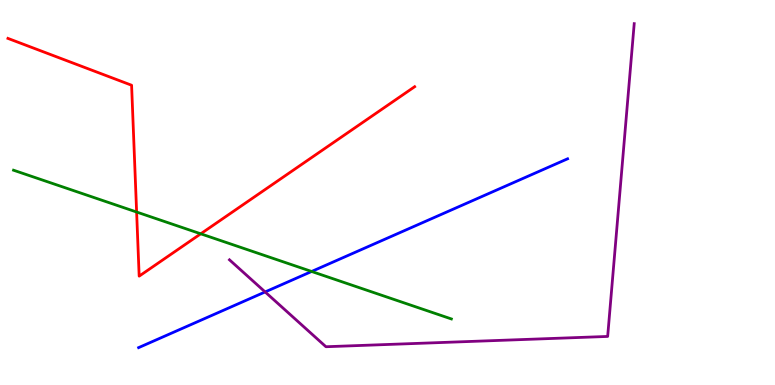[{'lines': ['blue', 'red'], 'intersections': []}, {'lines': ['green', 'red'], 'intersections': [{'x': 1.76, 'y': 4.49}, {'x': 2.59, 'y': 3.93}]}, {'lines': ['purple', 'red'], 'intersections': []}, {'lines': ['blue', 'green'], 'intersections': [{'x': 4.02, 'y': 2.95}]}, {'lines': ['blue', 'purple'], 'intersections': [{'x': 3.42, 'y': 2.42}]}, {'lines': ['green', 'purple'], 'intersections': []}]